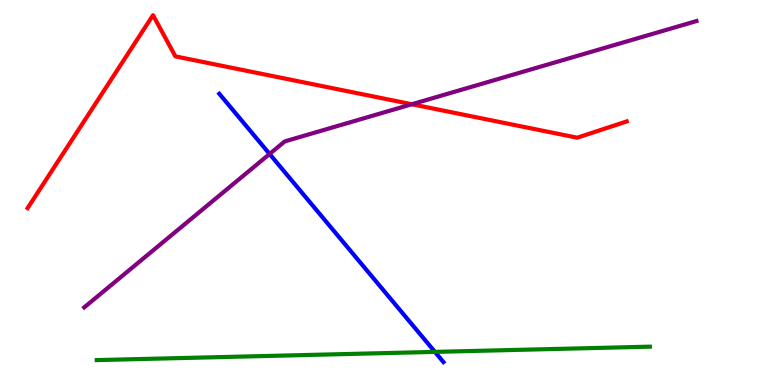[{'lines': ['blue', 'red'], 'intersections': []}, {'lines': ['green', 'red'], 'intersections': []}, {'lines': ['purple', 'red'], 'intersections': [{'x': 5.31, 'y': 7.29}]}, {'lines': ['blue', 'green'], 'intersections': [{'x': 5.61, 'y': 0.86}]}, {'lines': ['blue', 'purple'], 'intersections': [{'x': 3.48, 'y': 6.0}]}, {'lines': ['green', 'purple'], 'intersections': []}]